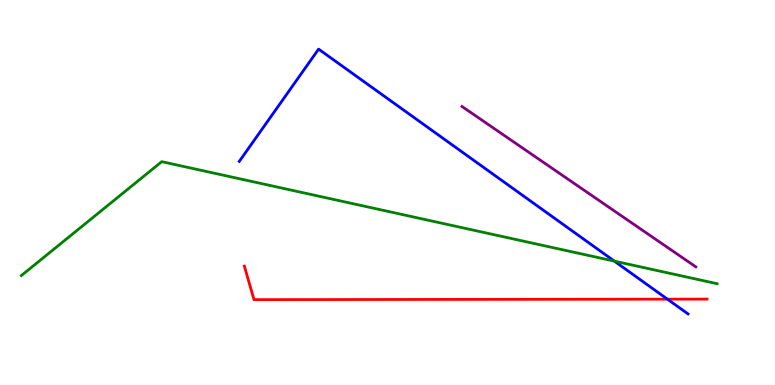[{'lines': ['blue', 'red'], 'intersections': [{'x': 8.61, 'y': 2.23}]}, {'lines': ['green', 'red'], 'intersections': []}, {'lines': ['purple', 'red'], 'intersections': []}, {'lines': ['blue', 'green'], 'intersections': [{'x': 7.93, 'y': 3.22}]}, {'lines': ['blue', 'purple'], 'intersections': []}, {'lines': ['green', 'purple'], 'intersections': []}]